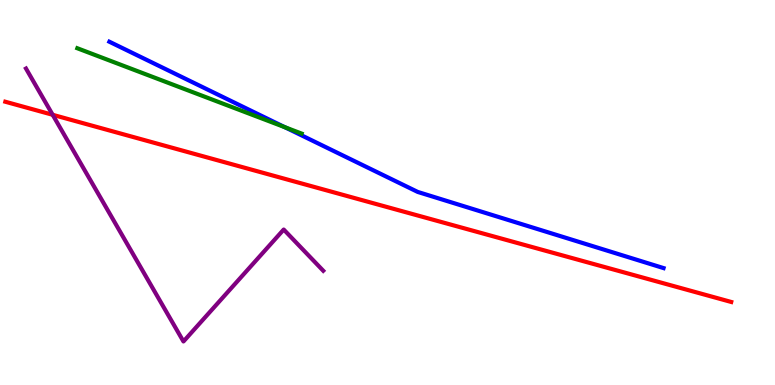[{'lines': ['blue', 'red'], 'intersections': []}, {'lines': ['green', 'red'], 'intersections': []}, {'lines': ['purple', 'red'], 'intersections': [{'x': 0.68, 'y': 7.02}]}, {'lines': ['blue', 'green'], 'intersections': [{'x': 3.68, 'y': 6.7}]}, {'lines': ['blue', 'purple'], 'intersections': []}, {'lines': ['green', 'purple'], 'intersections': []}]